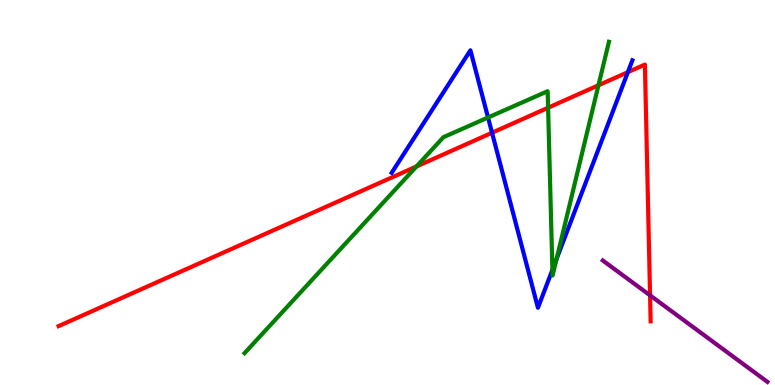[{'lines': ['blue', 'red'], 'intersections': [{'x': 6.35, 'y': 6.55}, {'x': 8.1, 'y': 8.13}]}, {'lines': ['green', 'red'], 'intersections': [{'x': 5.37, 'y': 5.68}, {'x': 7.07, 'y': 7.2}, {'x': 7.72, 'y': 7.79}]}, {'lines': ['purple', 'red'], 'intersections': [{'x': 8.39, 'y': 2.33}]}, {'lines': ['blue', 'green'], 'intersections': [{'x': 6.3, 'y': 6.95}, {'x': 7.13, 'y': 2.99}, {'x': 7.18, 'y': 3.27}]}, {'lines': ['blue', 'purple'], 'intersections': []}, {'lines': ['green', 'purple'], 'intersections': []}]